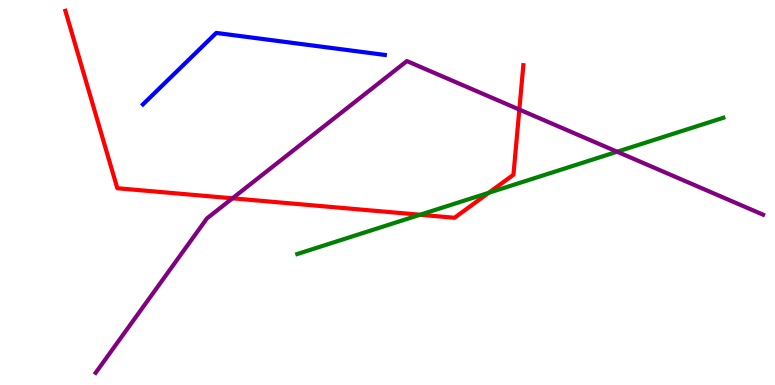[{'lines': ['blue', 'red'], 'intersections': []}, {'lines': ['green', 'red'], 'intersections': [{'x': 5.42, 'y': 4.42}, {'x': 6.31, 'y': 4.99}]}, {'lines': ['purple', 'red'], 'intersections': [{'x': 3.0, 'y': 4.85}, {'x': 6.7, 'y': 7.15}]}, {'lines': ['blue', 'green'], 'intersections': []}, {'lines': ['blue', 'purple'], 'intersections': []}, {'lines': ['green', 'purple'], 'intersections': [{'x': 7.96, 'y': 6.06}]}]